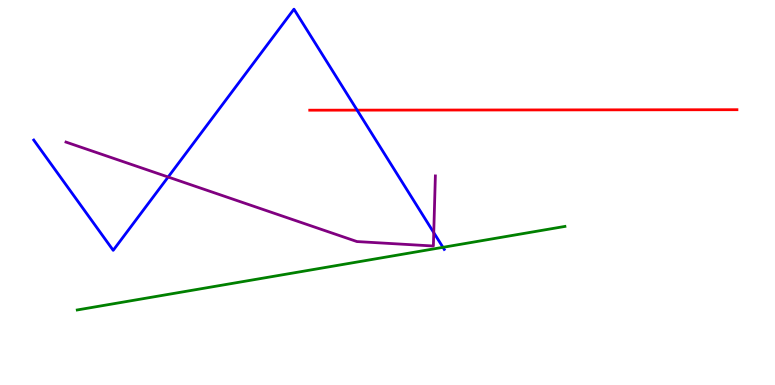[{'lines': ['blue', 'red'], 'intersections': [{'x': 4.61, 'y': 7.14}]}, {'lines': ['green', 'red'], 'intersections': []}, {'lines': ['purple', 'red'], 'intersections': []}, {'lines': ['blue', 'green'], 'intersections': [{'x': 5.72, 'y': 3.58}]}, {'lines': ['blue', 'purple'], 'intersections': [{'x': 2.17, 'y': 5.4}, {'x': 5.6, 'y': 3.96}]}, {'lines': ['green', 'purple'], 'intersections': []}]